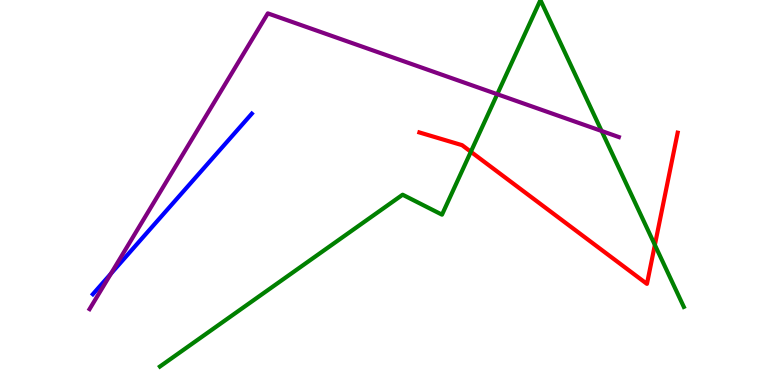[{'lines': ['blue', 'red'], 'intersections': []}, {'lines': ['green', 'red'], 'intersections': [{'x': 6.08, 'y': 6.06}, {'x': 8.45, 'y': 3.64}]}, {'lines': ['purple', 'red'], 'intersections': []}, {'lines': ['blue', 'green'], 'intersections': []}, {'lines': ['blue', 'purple'], 'intersections': [{'x': 1.43, 'y': 2.89}]}, {'lines': ['green', 'purple'], 'intersections': [{'x': 6.42, 'y': 7.55}, {'x': 7.76, 'y': 6.6}]}]